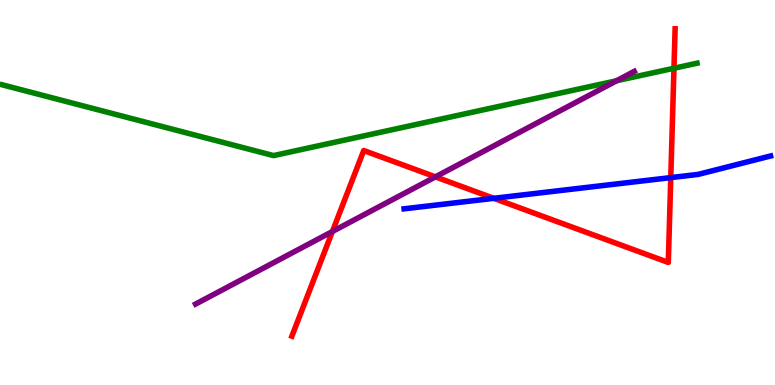[{'lines': ['blue', 'red'], 'intersections': [{'x': 6.37, 'y': 4.85}, {'x': 8.66, 'y': 5.39}]}, {'lines': ['green', 'red'], 'intersections': [{'x': 8.7, 'y': 8.23}]}, {'lines': ['purple', 'red'], 'intersections': [{'x': 4.29, 'y': 3.99}, {'x': 5.62, 'y': 5.41}]}, {'lines': ['blue', 'green'], 'intersections': []}, {'lines': ['blue', 'purple'], 'intersections': []}, {'lines': ['green', 'purple'], 'intersections': [{'x': 7.96, 'y': 7.9}]}]